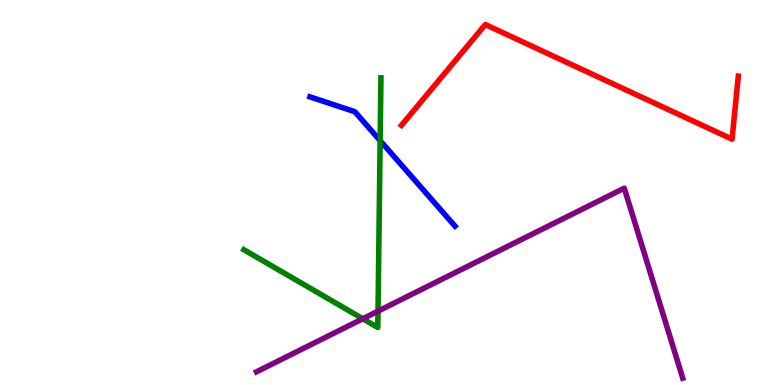[{'lines': ['blue', 'red'], 'intersections': []}, {'lines': ['green', 'red'], 'intersections': []}, {'lines': ['purple', 'red'], 'intersections': []}, {'lines': ['blue', 'green'], 'intersections': [{'x': 4.91, 'y': 6.35}]}, {'lines': ['blue', 'purple'], 'intersections': []}, {'lines': ['green', 'purple'], 'intersections': [{'x': 4.68, 'y': 1.72}, {'x': 4.88, 'y': 1.92}]}]